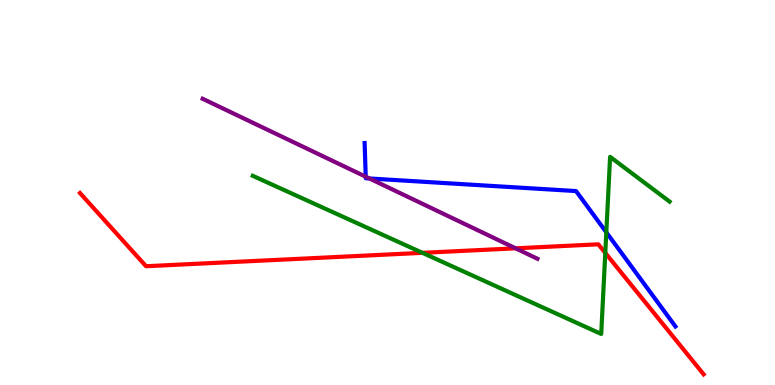[{'lines': ['blue', 'red'], 'intersections': []}, {'lines': ['green', 'red'], 'intersections': [{'x': 5.45, 'y': 3.43}, {'x': 7.81, 'y': 3.43}]}, {'lines': ['purple', 'red'], 'intersections': [{'x': 6.65, 'y': 3.55}]}, {'lines': ['blue', 'green'], 'intersections': [{'x': 7.82, 'y': 3.97}]}, {'lines': ['blue', 'purple'], 'intersections': [{'x': 4.72, 'y': 5.41}, {'x': 4.77, 'y': 5.36}]}, {'lines': ['green', 'purple'], 'intersections': []}]